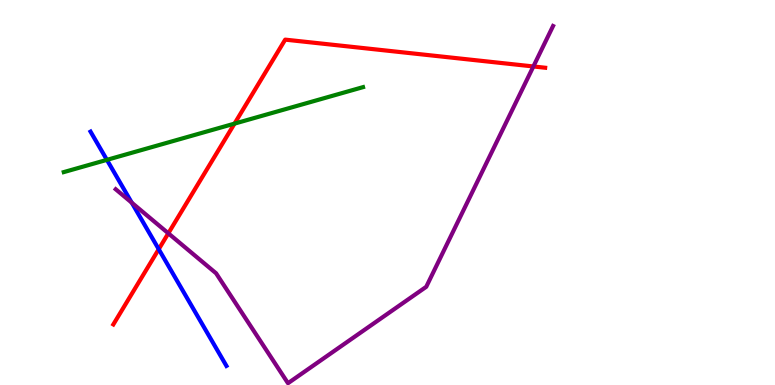[{'lines': ['blue', 'red'], 'intersections': [{'x': 2.05, 'y': 3.53}]}, {'lines': ['green', 'red'], 'intersections': [{'x': 3.03, 'y': 6.79}]}, {'lines': ['purple', 'red'], 'intersections': [{'x': 2.17, 'y': 3.94}, {'x': 6.88, 'y': 8.27}]}, {'lines': ['blue', 'green'], 'intersections': [{'x': 1.38, 'y': 5.85}]}, {'lines': ['blue', 'purple'], 'intersections': [{'x': 1.7, 'y': 4.74}]}, {'lines': ['green', 'purple'], 'intersections': []}]